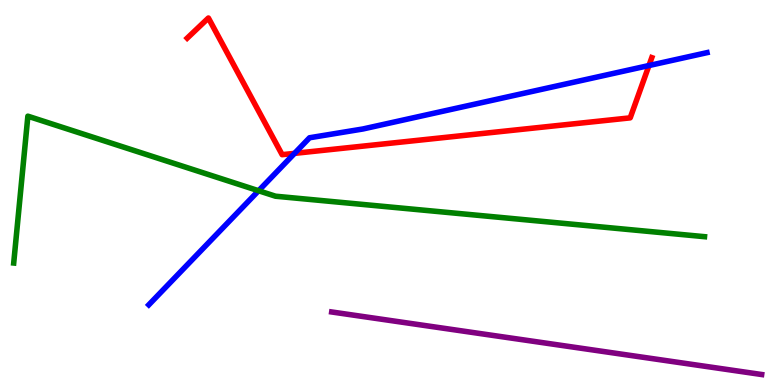[{'lines': ['blue', 'red'], 'intersections': [{'x': 3.8, 'y': 6.02}, {'x': 8.37, 'y': 8.3}]}, {'lines': ['green', 'red'], 'intersections': []}, {'lines': ['purple', 'red'], 'intersections': []}, {'lines': ['blue', 'green'], 'intersections': [{'x': 3.34, 'y': 5.05}]}, {'lines': ['blue', 'purple'], 'intersections': []}, {'lines': ['green', 'purple'], 'intersections': []}]